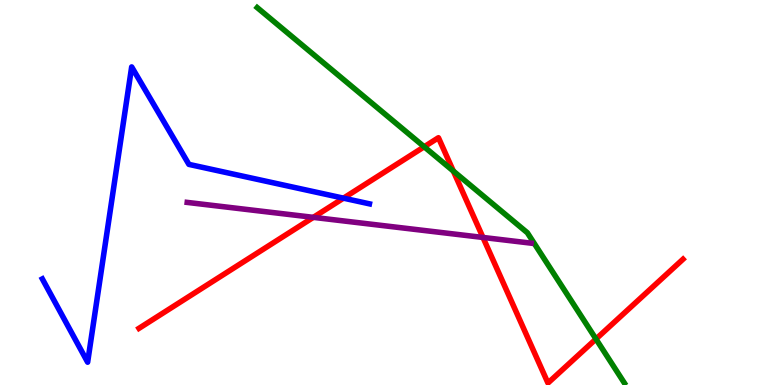[{'lines': ['blue', 'red'], 'intersections': [{'x': 4.43, 'y': 4.85}]}, {'lines': ['green', 'red'], 'intersections': [{'x': 5.47, 'y': 6.19}, {'x': 5.85, 'y': 5.56}, {'x': 7.69, 'y': 1.19}]}, {'lines': ['purple', 'red'], 'intersections': [{'x': 4.04, 'y': 4.35}, {'x': 6.23, 'y': 3.83}]}, {'lines': ['blue', 'green'], 'intersections': []}, {'lines': ['blue', 'purple'], 'intersections': []}, {'lines': ['green', 'purple'], 'intersections': []}]